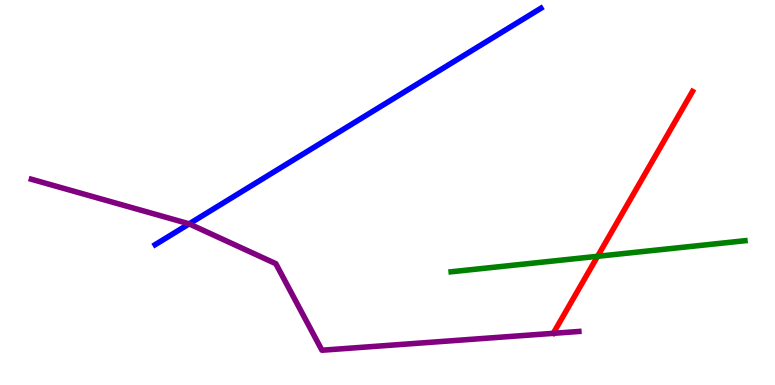[{'lines': ['blue', 'red'], 'intersections': []}, {'lines': ['green', 'red'], 'intersections': [{'x': 7.71, 'y': 3.34}]}, {'lines': ['purple', 'red'], 'intersections': []}, {'lines': ['blue', 'green'], 'intersections': []}, {'lines': ['blue', 'purple'], 'intersections': [{'x': 2.44, 'y': 4.19}]}, {'lines': ['green', 'purple'], 'intersections': []}]